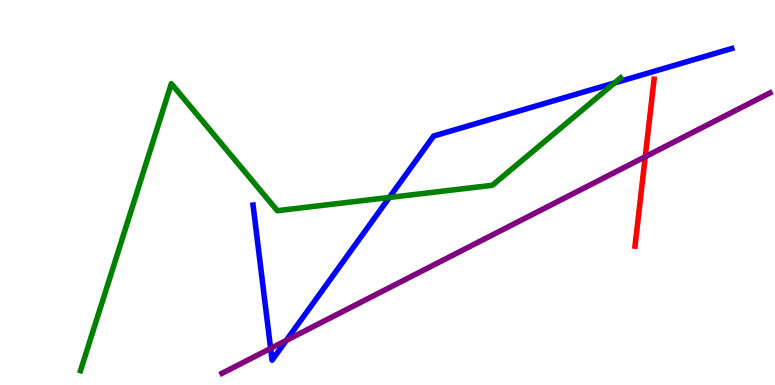[{'lines': ['blue', 'red'], 'intersections': []}, {'lines': ['green', 'red'], 'intersections': []}, {'lines': ['purple', 'red'], 'intersections': [{'x': 8.33, 'y': 5.93}]}, {'lines': ['blue', 'green'], 'intersections': [{'x': 5.02, 'y': 4.87}, {'x': 7.93, 'y': 7.85}]}, {'lines': ['blue', 'purple'], 'intersections': [{'x': 3.49, 'y': 0.95}, {'x': 3.69, 'y': 1.16}]}, {'lines': ['green', 'purple'], 'intersections': []}]